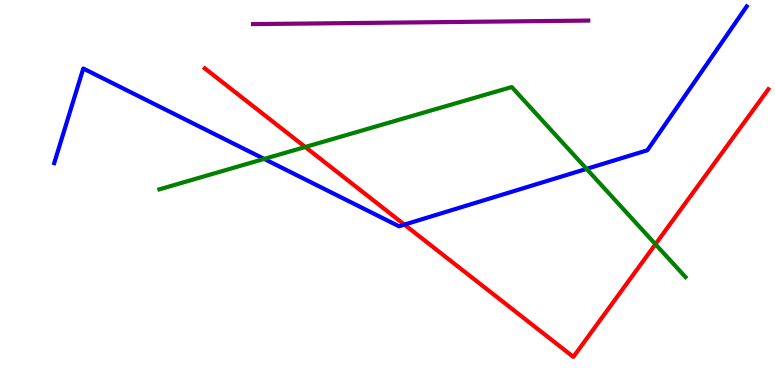[{'lines': ['blue', 'red'], 'intersections': [{'x': 5.22, 'y': 4.17}]}, {'lines': ['green', 'red'], 'intersections': [{'x': 3.94, 'y': 6.18}, {'x': 8.46, 'y': 3.66}]}, {'lines': ['purple', 'red'], 'intersections': []}, {'lines': ['blue', 'green'], 'intersections': [{'x': 3.41, 'y': 5.87}, {'x': 7.57, 'y': 5.61}]}, {'lines': ['blue', 'purple'], 'intersections': []}, {'lines': ['green', 'purple'], 'intersections': []}]